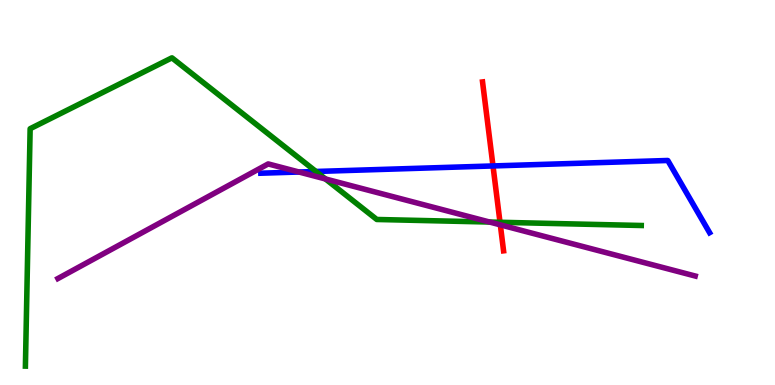[{'lines': ['blue', 'red'], 'intersections': [{'x': 6.36, 'y': 5.69}]}, {'lines': ['green', 'red'], 'intersections': [{'x': 6.45, 'y': 4.23}]}, {'lines': ['purple', 'red'], 'intersections': [{'x': 6.46, 'y': 4.16}]}, {'lines': ['blue', 'green'], 'intersections': [{'x': 4.08, 'y': 5.55}]}, {'lines': ['blue', 'purple'], 'intersections': [{'x': 3.86, 'y': 5.53}]}, {'lines': ['green', 'purple'], 'intersections': [{'x': 4.2, 'y': 5.35}, {'x': 6.32, 'y': 4.23}]}]